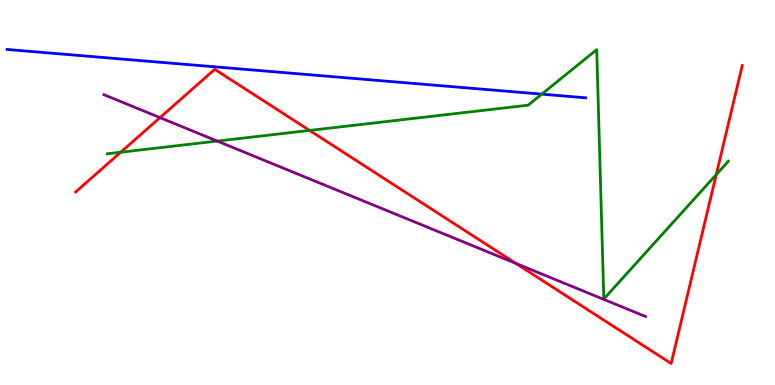[{'lines': ['blue', 'red'], 'intersections': []}, {'lines': ['green', 'red'], 'intersections': [{'x': 1.56, 'y': 6.05}, {'x': 3.99, 'y': 6.61}, {'x': 9.24, 'y': 5.47}]}, {'lines': ['purple', 'red'], 'intersections': [{'x': 2.06, 'y': 6.94}, {'x': 6.66, 'y': 3.16}]}, {'lines': ['blue', 'green'], 'intersections': [{'x': 6.99, 'y': 7.55}]}, {'lines': ['blue', 'purple'], 'intersections': []}, {'lines': ['green', 'purple'], 'intersections': [{'x': 2.8, 'y': 6.34}]}]